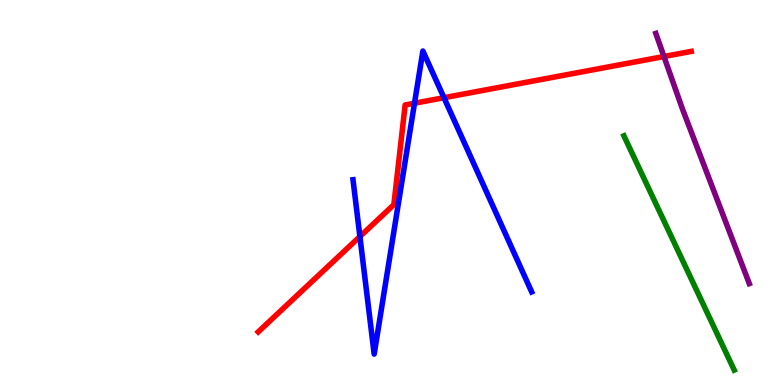[{'lines': ['blue', 'red'], 'intersections': [{'x': 4.64, 'y': 3.86}, {'x': 5.35, 'y': 7.32}, {'x': 5.73, 'y': 7.46}]}, {'lines': ['green', 'red'], 'intersections': []}, {'lines': ['purple', 'red'], 'intersections': [{'x': 8.57, 'y': 8.53}]}, {'lines': ['blue', 'green'], 'intersections': []}, {'lines': ['blue', 'purple'], 'intersections': []}, {'lines': ['green', 'purple'], 'intersections': []}]